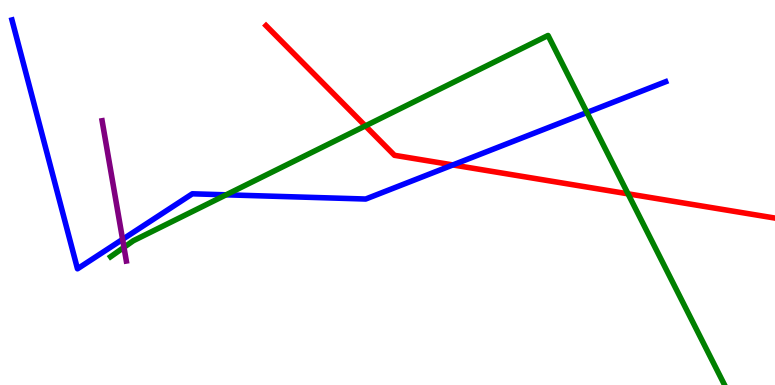[{'lines': ['blue', 'red'], 'intersections': [{'x': 5.84, 'y': 5.72}]}, {'lines': ['green', 'red'], 'intersections': [{'x': 4.71, 'y': 6.73}, {'x': 8.1, 'y': 4.97}]}, {'lines': ['purple', 'red'], 'intersections': []}, {'lines': ['blue', 'green'], 'intersections': [{'x': 2.92, 'y': 4.94}, {'x': 7.57, 'y': 7.08}]}, {'lines': ['blue', 'purple'], 'intersections': [{'x': 1.58, 'y': 3.78}]}, {'lines': ['green', 'purple'], 'intersections': [{'x': 1.6, 'y': 3.58}]}]